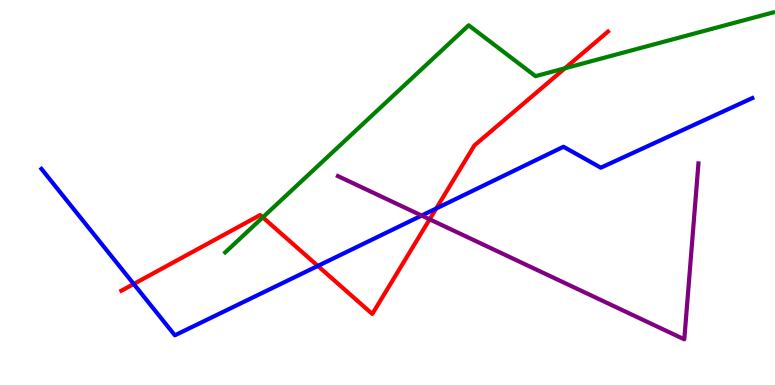[{'lines': ['blue', 'red'], 'intersections': [{'x': 1.73, 'y': 2.62}, {'x': 4.1, 'y': 3.09}, {'x': 5.63, 'y': 4.58}]}, {'lines': ['green', 'red'], 'intersections': [{'x': 3.39, 'y': 4.35}, {'x': 7.29, 'y': 8.23}]}, {'lines': ['purple', 'red'], 'intersections': [{'x': 5.54, 'y': 4.3}]}, {'lines': ['blue', 'green'], 'intersections': []}, {'lines': ['blue', 'purple'], 'intersections': [{'x': 5.44, 'y': 4.4}]}, {'lines': ['green', 'purple'], 'intersections': []}]